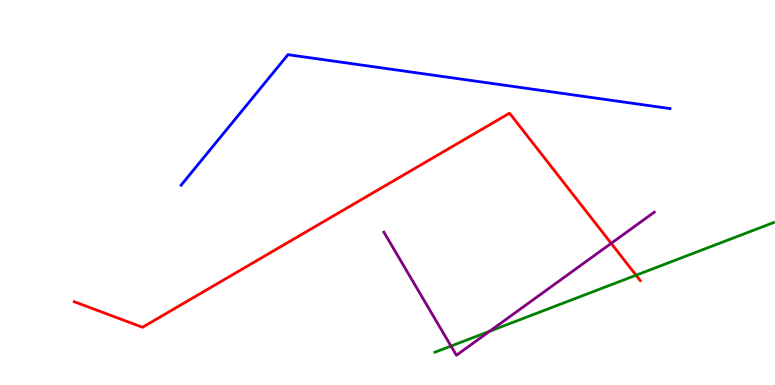[{'lines': ['blue', 'red'], 'intersections': []}, {'lines': ['green', 'red'], 'intersections': [{'x': 8.21, 'y': 2.85}]}, {'lines': ['purple', 'red'], 'intersections': [{'x': 7.89, 'y': 3.68}]}, {'lines': ['blue', 'green'], 'intersections': []}, {'lines': ['blue', 'purple'], 'intersections': []}, {'lines': ['green', 'purple'], 'intersections': [{'x': 5.82, 'y': 1.01}, {'x': 6.32, 'y': 1.39}]}]